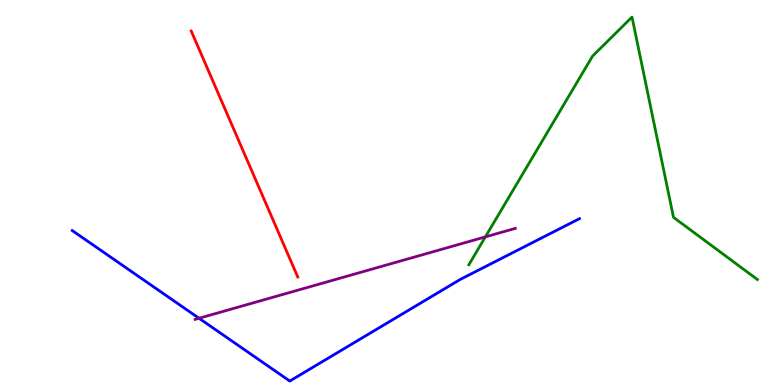[{'lines': ['blue', 'red'], 'intersections': []}, {'lines': ['green', 'red'], 'intersections': []}, {'lines': ['purple', 'red'], 'intersections': []}, {'lines': ['blue', 'green'], 'intersections': []}, {'lines': ['blue', 'purple'], 'intersections': [{'x': 2.57, 'y': 1.73}]}, {'lines': ['green', 'purple'], 'intersections': [{'x': 6.26, 'y': 3.85}]}]